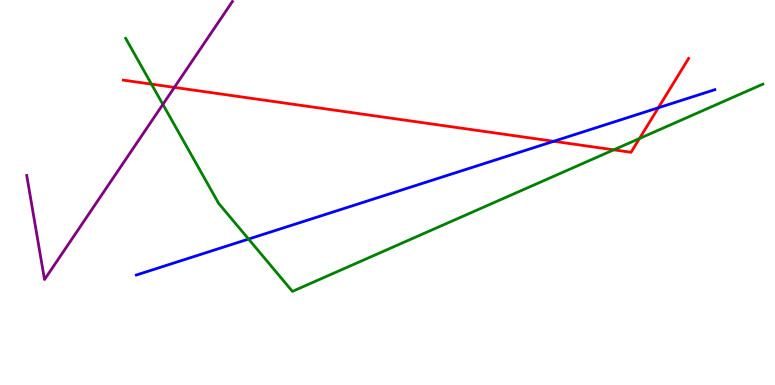[{'lines': ['blue', 'red'], 'intersections': [{'x': 7.14, 'y': 6.33}, {'x': 8.49, 'y': 7.2}]}, {'lines': ['green', 'red'], 'intersections': [{'x': 1.95, 'y': 7.81}, {'x': 7.92, 'y': 6.11}, {'x': 8.25, 'y': 6.4}]}, {'lines': ['purple', 'red'], 'intersections': [{'x': 2.25, 'y': 7.73}]}, {'lines': ['blue', 'green'], 'intersections': [{'x': 3.21, 'y': 3.79}]}, {'lines': ['blue', 'purple'], 'intersections': []}, {'lines': ['green', 'purple'], 'intersections': [{'x': 2.1, 'y': 7.29}]}]